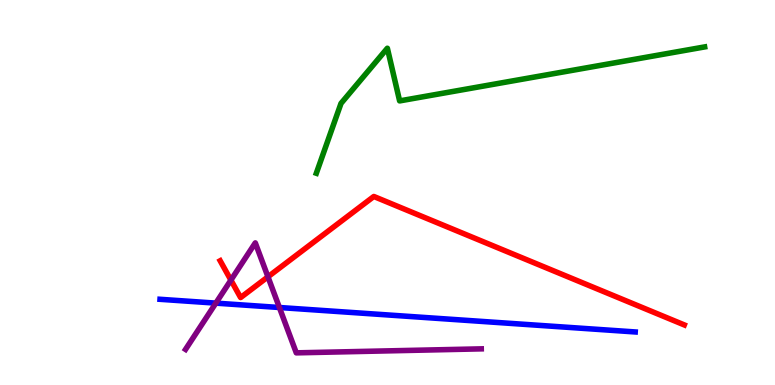[{'lines': ['blue', 'red'], 'intersections': []}, {'lines': ['green', 'red'], 'intersections': []}, {'lines': ['purple', 'red'], 'intersections': [{'x': 2.98, 'y': 2.72}, {'x': 3.46, 'y': 2.81}]}, {'lines': ['blue', 'green'], 'intersections': []}, {'lines': ['blue', 'purple'], 'intersections': [{'x': 2.78, 'y': 2.13}, {'x': 3.61, 'y': 2.01}]}, {'lines': ['green', 'purple'], 'intersections': []}]